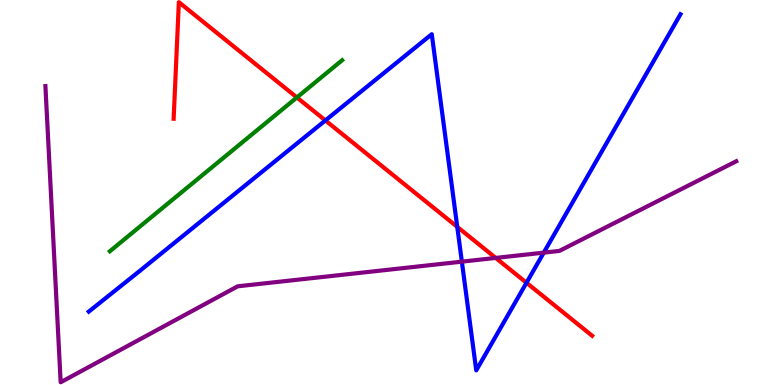[{'lines': ['blue', 'red'], 'intersections': [{'x': 4.2, 'y': 6.87}, {'x': 5.9, 'y': 4.11}, {'x': 6.79, 'y': 2.66}]}, {'lines': ['green', 'red'], 'intersections': [{'x': 3.83, 'y': 7.47}]}, {'lines': ['purple', 'red'], 'intersections': [{'x': 6.4, 'y': 3.3}]}, {'lines': ['blue', 'green'], 'intersections': []}, {'lines': ['blue', 'purple'], 'intersections': [{'x': 5.96, 'y': 3.2}, {'x': 7.02, 'y': 3.44}]}, {'lines': ['green', 'purple'], 'intersections': []}]